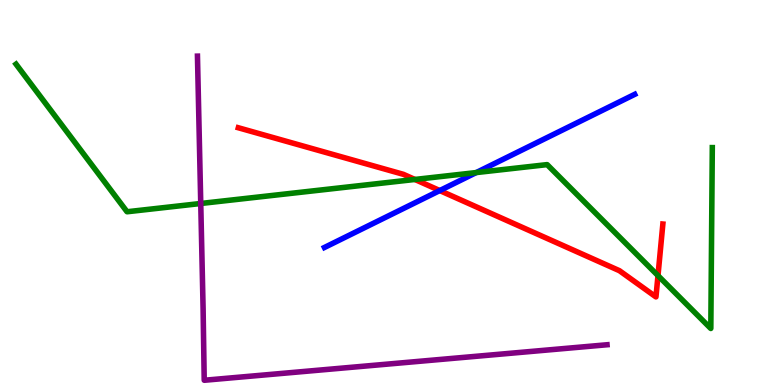[{'lines': ['blue', 'red'], 'intersections': [{'x': 5.67, 'y': 5.05}]}, {'lines': ['green', 'red'], 'intersections': [{'x': 5.35, 'y': 5.34}, {'x': 8.49, 'y': 2.84}]}, {'lines': ['purple', 'red'], 'intersections': []}, {'lines': ['blue', 'green'], 'intersections': [{'x': 6.14, 'y': 5.52}]}, {'lines': ['blue', 'purple'], 'intersections': []}, {'lines': ['green', 'purple'], 'intersections': [{'x': 2.59, 'y': 4.71}]}]